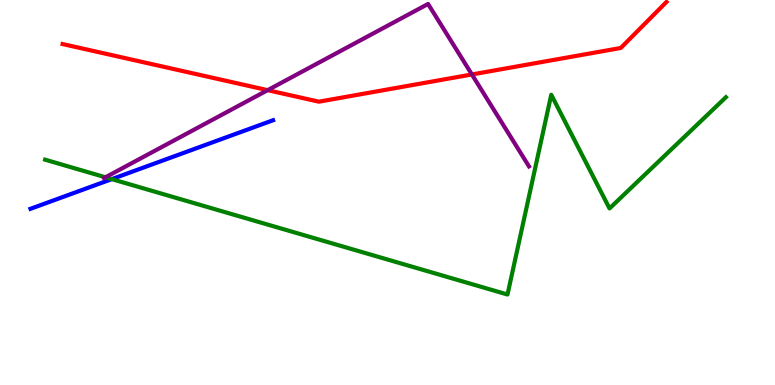[{'lines': ['blue', 'red'], 'intersections': []}, {'lines': ['green', 'red'], 'intersections': []}, {'lines': ['purple', 'red'], 'intersections': [{'x': 3.45, 'y': 7.66}, {'x': 6.09, 'y': 8.07}]}, {'lines': ['blue', 'green'], 'intersections': [{'x': 1.44, 'y': 5.35}]}, {'lines': ['blue', 'purple'], 'intersections': []}, {'lines': ['green', 'purple'], 'intersections': [{'x': 1.36, 'y': 5.4}]}]